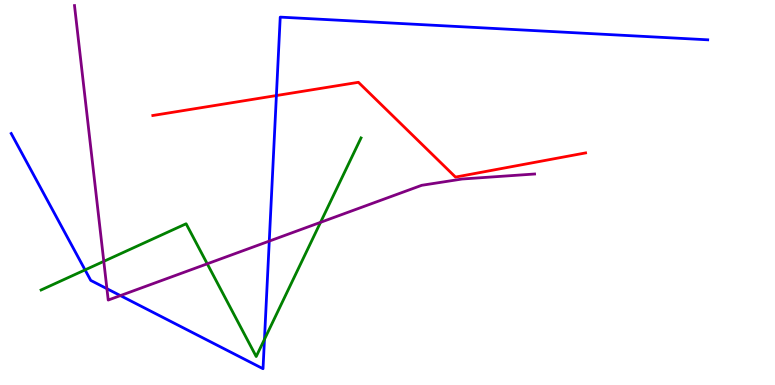[{'lines': ['blue', 'red'], 'intersections': [{'x': 3.57, 'y': 7.52}]}, {'lines': ['green', 'red'], 'intersections': []}, {'lines': ['purple', 'red'], 'intersections': []}, {'lines': ['blue', 'green'], 'intersections': [{'x': 1.1, 'y': 2.99}, {'x': 3.41, 'y': 1.19}]}, {'lines': ['blue', 'purple'], 'intersections': [{'x': 1.38, 'y': 2.5}, {'x': 1.55, 'y': 2.32}, {'x': 3.47, 'y': 3.74}]}, {'lines': ['green', 'purple'], 'intersections': [{'x': 1.34, 'y': 3.21}, {'x': 2.67, 'y': 3.15}, {'x': 4.14, 'y': 4.23}]}]